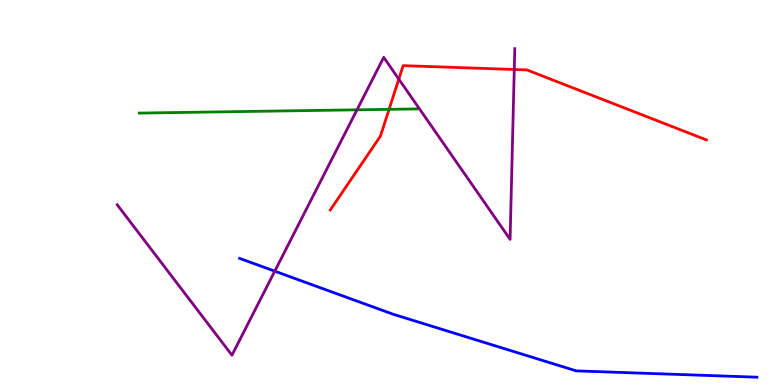[{'lines': ['blue', 'red'], 'intersections': []}, {'lines': ['green', 'red'], 'intersections': [{'x': 5.02, 'y': 7.16}]}, {'lines': ['purple', 'red'], 'intersections': [{'x': 5.15, 'y': 7.95}, {'x': 6.64, 'y': 8.2}]}, {'lines': ['blue', 'green'], 'intersections': []}, {'lines': ['blue', 'purple'], 'intersections': [{'x': 3.55, 'y': 2.96}]}, {'lines': ['green', 'purple'], 'intersections': [{'x': 4.61, 'y': 7.15}]}]